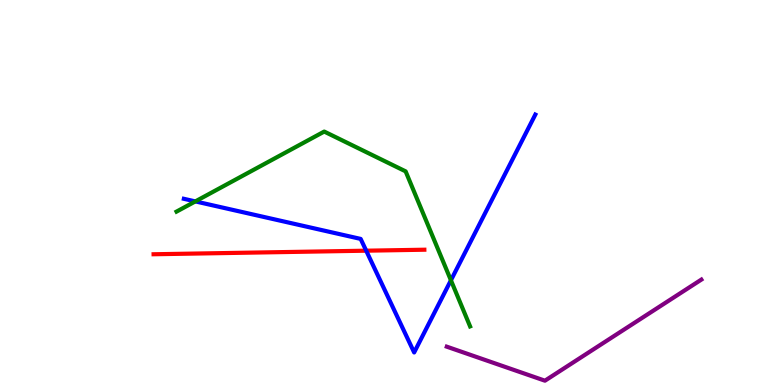[{'lines': ['blue', 'red'], 'intersections': [{'x': 4.73, 'y': 3.49}]}, {'lines': ['green', 'red'], 'intersections': []}, {'lines': ['purple', 'red'], 'intersections': []}, {'lines': ['blue', 'green'], 'intersections': [{'x': 2.52, 'y': 4.77}, {'x': 5.82, 'y': 2.72}]}, {'lines': ['blue', 'purple'], 'intersections': []}, {'lines': ['green', 'purple'], 'intersections': []}]